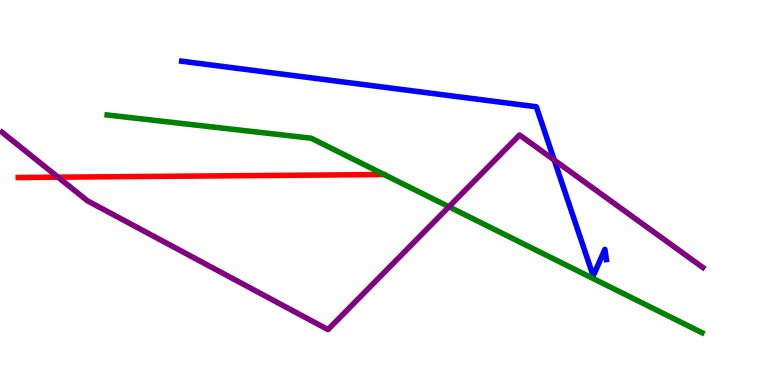[{'lines': ['blue', 'red'], 'intersections': []}, {'lines': ['green', 'red'], 'intersections': []}, {'lines': ['purple', 'red'], 'intersections': [{'x': 0.749, 'y': 5.4}]}, {'lines': ['blue', 'green'], 'intersections': []}, {'lines': ['blue', 'purple'], 'intersections': [{'x': 7.15, 'y': 5.84}]}, {'lines': ['green', 'purple'], 'intersections': [{'x': 5.79, 'y': 4.63}]}]